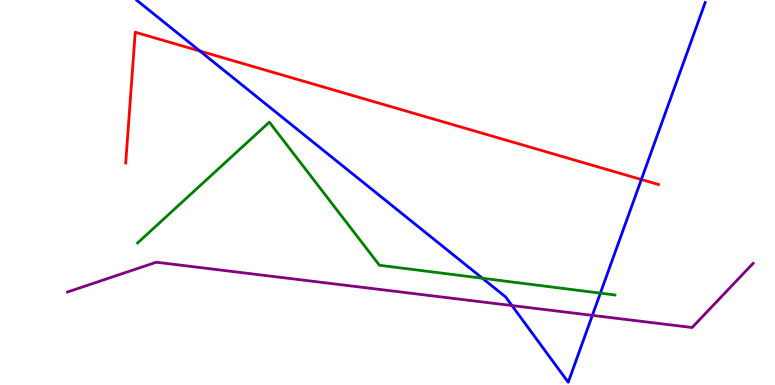[{'lines': ['blue', 'red'], 'intersections': [{'x': 2.58, 'y': 8.67}, {'x': 8.28, 'y': 5.34}]}, {'lines': ['green', 'red'], 'intersections': []}, {'lines': ['purple', 'red'], 'intersections': []}, {'lines': ['blue', 'green'], 'intersections': [{'x': 6.22, 'y': 2.77}, {'x': 7.75, 'y': 2.39}]}, {'lines': ['blue', 'purple'], 'intersections': [{'x': 6.61, 'y': 2.06}, {'x': 7.64, 'y': 1.81}]}, {'lines': ['green', 'purple'], 'intersections': []}]